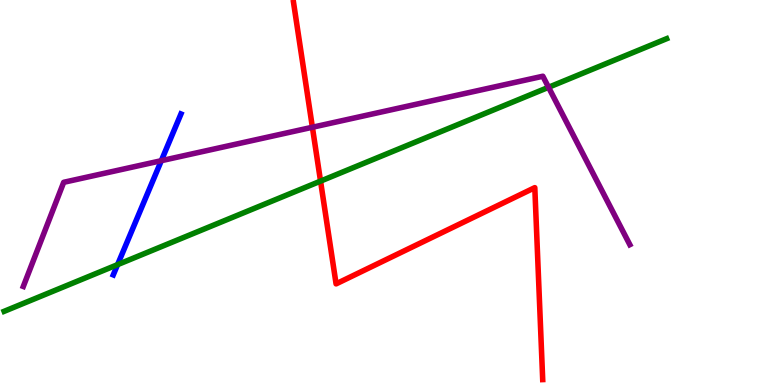[{'lines': ['blue', 'red'], 'intersections': []}, {'lines': ['green', 'red'], 'intersections': [{'x': 4.14, 'y': 5.3}]}, {'lines': ['purple', 'red'], 'intersections': [{'x': 4.03, 'y': 6.69}]}, {'lines': ['blue', 'green'], 'intersections': [{'x': 1.52, 'y': 3.13}]}, {'lines': ['blue', 'purple'], 'intersections': [{'x': 2.08, 'y': 5.83}]}, {'lines': ['green', 'purple'], 'intersections': [{'x': 7.08, 'y': 7.73}]}]